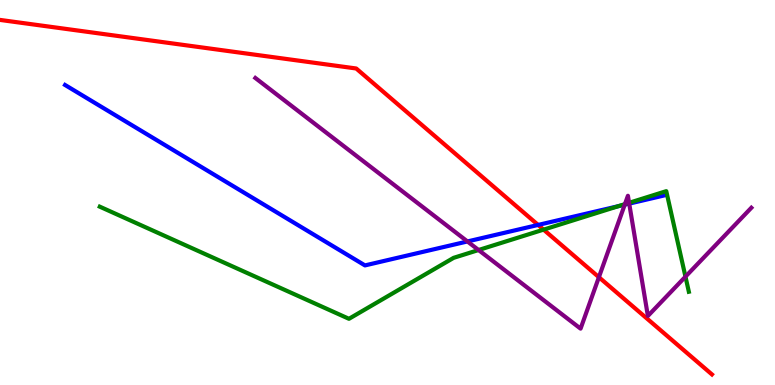[{'lines': ['blue', 'red'], 'intersections': [{'x': 6.94, 'y': 4.16}]}, {'lines': ['green', 'red'], 'intersections': [{'x': 7.01, 'y': 4.04}]}, {'lines': ['purple', 'red'], 'intersections': [{'x': 7.73, 'y': 2.8}]}, {'lines': ['blue', 'green'], 'intersections': [{'x': 7.98, 'y': 4.65}]}, {'lines': ['blue', 'purple'], 'intersections': [{'x': 6.03, 'y': 3.73}, {'x': 8.06, 'y': 4.68}, {'x': 8.12, 'y': 4.71}]}, {'lines': ['green', 'purple'], 'intersections': [{'x': 6.17, 'y': 3.51}, {'x': 8.06, 'y': 4.7}, {'x': 8.12, 'y': 4.73}, {'x': 8.84, 'y': 2.81}]}]